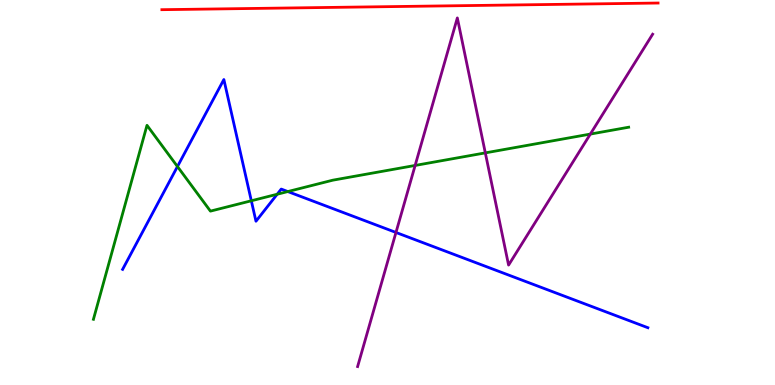[{'lines': ['blue', 'red'], 'intersections': []}, {'lines': ['green', 'red'], 'intersections': []}, {'lines': ['purple', 'red'], 'intersections': []}, {'lines': ['blue', 'green'], 'intersections': [{'x': 2.29, 'y': 5.67}, {'x': 3.24, 'y': 4.78}, {'x': 3.58, 'y': 4.95}, {'x': 3.71, 'y': 5.02}]}, {'lines': ['blue', 'purple'], 'intersections': [{'x': 5.11, 'y': 3.96}]}, {'lines': ['green', 'purple'], 'intersections': [{'x': 5.36, 'y': 5.7}, {'x': 6.26, 'y': 6.03}, {'x': 7.62, 'y': 6.52}]}]